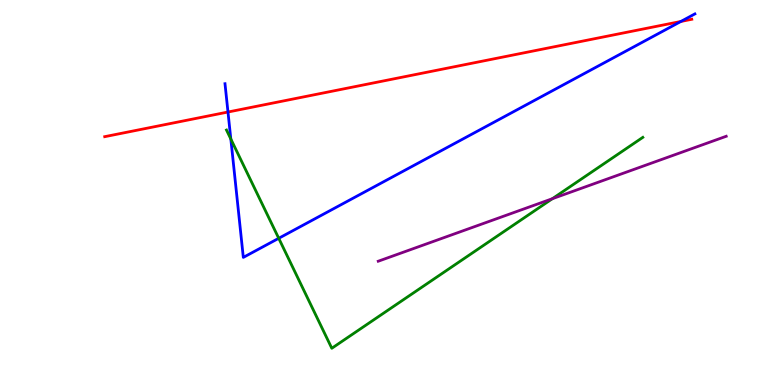[{'lines': ['blue', 'red'], 'intersections': [{'x': 2.94, 'y': 7.09}, {'x': 8.79, 'y': 9.44}]}, {'lines': ['green', 'red'], 'intersections': []}, {'lines': ['purple', 'red'], 'intersections': []}, {'lines': ['blue', 'green'], 'intersections': [{'x': 2.98, 'y': 6.39}, {'x': 3.6, 'y': 3.81}]}, {'lines': ['blue', 'purple'], 'intersections': []}, {'lines': ['green', 'purple'], 'intersections': [{'x': 7.13, 'y': 4.84}]}]